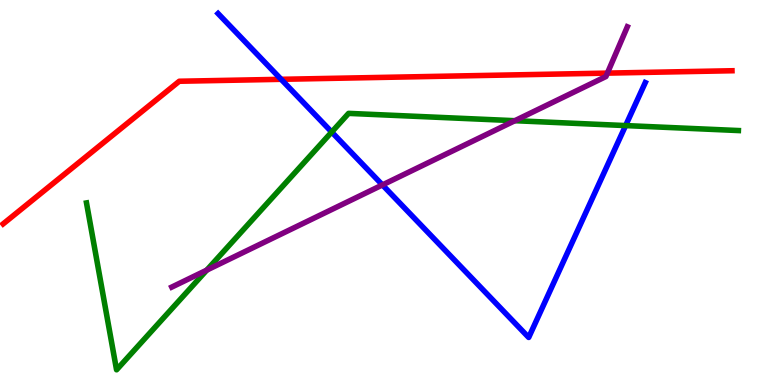[{'lines': ['blue', 'red'], 'intersections': [{'x': 3.63, 'y': 7.94}]}, {'lines': ['green', 'red'], 'intersections': []}, {'lines': ['purple', 'red'], 'intersections': [{'x': 7.84, 'y': 8.1}]}, {'lines': ['blue', 'green'], 'intersections': [{'x': 4.28, 'y': 6.57}, {'x': 8.07, 'y': 6.74}]}, {'lines': ['blue', 'purple'], 'intersections': [{'x': 4.93, 'y': 5.2}]}, {'lines': ['green', 'purple'], 'intersections': [{'x': 2.67, 'y': 2.98}, {'x': 6.64, 'y': 6.86}]}]